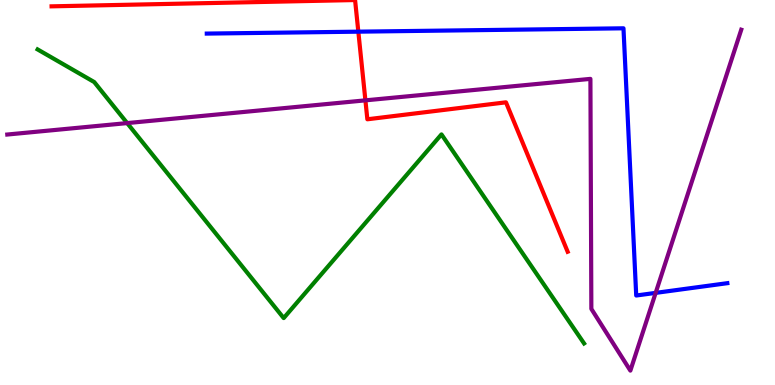[{'lines': ['blue', 'red'], 'intersections': [{'x': 4.62, 'y': 9.18}]}, {'lines': ['green', 'red'], 'intersections': []}, {'lines': ['purple', 'red'], 'intersections': [{'x': 4.71, 'y': 7.39}]}, {'lines': ['blue', 'green'], 'intersections': []}, {'lines': ['blue', 'purple'], 'intersections': [{'x': 8.46, 'y': 2.39}]}, {'lines': ['green', 'purple'], 'intersections': [{'x': 1.64, 'y': 6.8}]}]